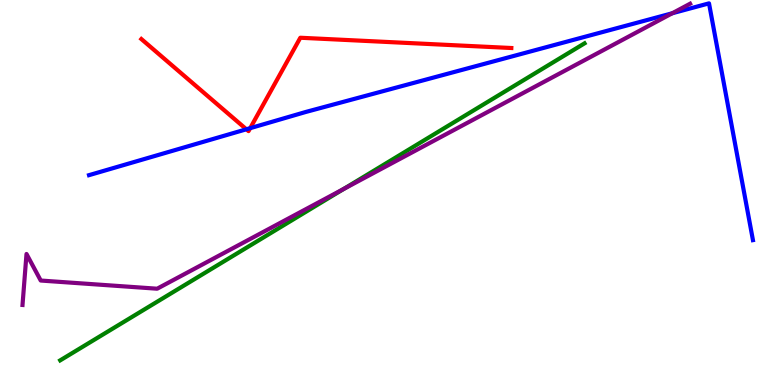[{'lines': ['blue', 'red'], 'intersections': [{'x': 3.18, 'y': 6.64}, {'x': 3.23, 'y': 6.67}]}, {'lines': ['green', 'red'], 'intersections': []}, {'lines': ['purple', 'red'], 'intersections': []}, {'lines': ['blue', 'green'], 'intersections': []}, {'lines': ['blue', 'purple'], 'intersections': [{'x': 8.67, 'y': 9.66}]}, {'lines': ['green', 'purple'], 'intersections': [{'x': 4.43, 'y': 5.09}]}]